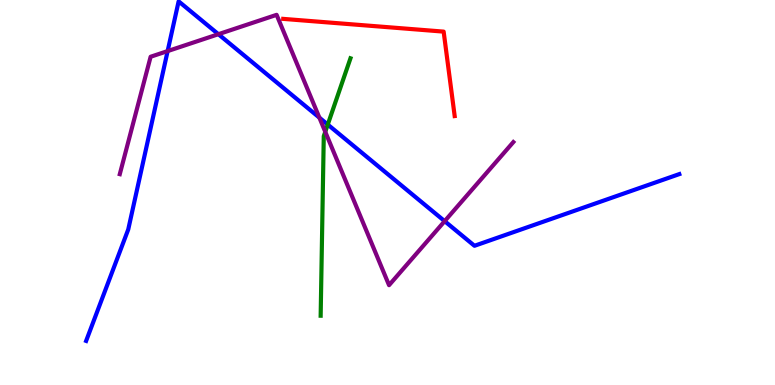[{'lines': ['blue', 'red'], 'intersections': []}, {'lines': ['green', 'red'], 'intersections': []}, {'lines': ['purple', 'red'], 'intersections': []}, {'lines': ['blue', 'green'], 'intersections': [{'x': 4.23, 'y': 6.76}]}, {'lines': ['blue', 'purple'], 'intersections': [{'x': 2.16, 'y': 8.67}, {'x': 2.82, 'y': 9.11}, {'x': 4.12, 'y': 6.94}, {'x': 5.74, 'y': 4.26}]}, {'lines': ['green', 'purple'], 'intersections': [{'x': 4.2, 'y': 6.58}]}]